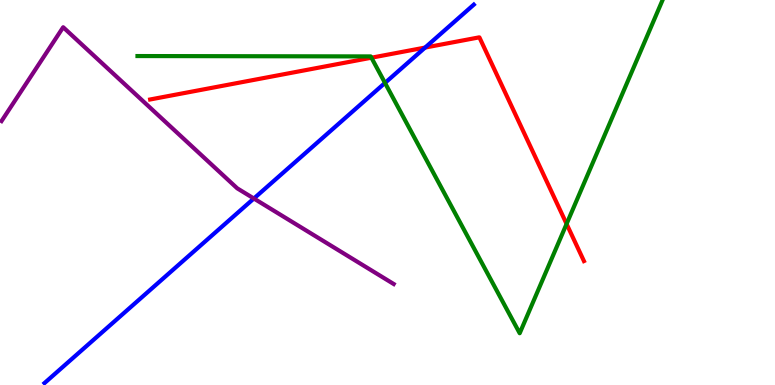[{'lines': ['blue', 'red'], 'intersections': [{'x': 5.49, 'y': 8.76}]}, {'lines': ['green', 'red'], 'intersections': [{'x': 4.79, 'y': 8.5}, {'x': 7.31, 'y': 4.18}]}, {'lines': ['purple', 'red'], 'intersections': []}, {'lines': ['blue', 'green'], 'intersections': [{'x': 4.97, 'y': 7.85}]}, {'lines': ['blue', 'purple'], 'intersections': [{'x': 3.28, 'y': 4.84}]}, {'lines': ['green', 'purple'], 'intersections': []}]